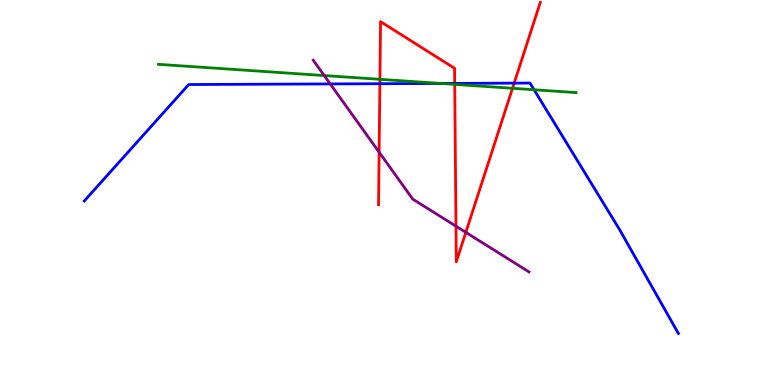[{'lines': ['blue', 'red'], 'intersections': [{'x': 4.9, 'y': 7.83}, {'x': 5.87, 'y': 7.83}, {'x': 6.63, 'y': 7.84}]}, {'lines': ['green', 'red'], 'intersections': [{'x': 4.9, 'y': 7.94}, {'x': 5.87, 'y': 7.81}, {'x': 6.61, 'y': 7.71}]}, {'lines': ['purple', 'red'], 'intersections': [{'x': 4.89, 'y': 6.05}, {'x': 5.88, 'y': 4.12}, {'x': 6.01, 'y': 3.96}]}, {'lines': ['blue', 'green'], 'intersections': [{'x': 5.69, 'y': 7.83}, {'x': 6.89, 'y': 7.67}]}, {'lines': ['blue', 'purple'], 'intersections': [{'x': 4.26, 'y': 7.82}]}, {'lines': ['green', 'purple'], 'intersections': [{'x': 4.18, 'y': 8.04}]}]